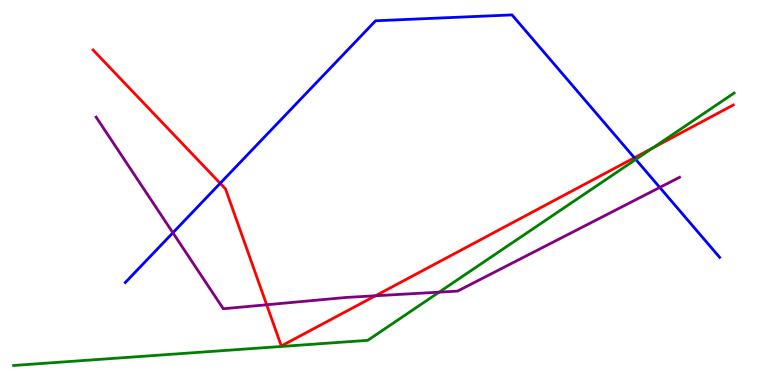[{'lines': ['blue', 'red'], 'intersections': [{'x': 2.84, 'y': 5.24}, {'x': 8.19, 'y': 5.9}]}, {'lines': ['green', 'red'], 'intersections': [{'x': 8.42, 'y': 6.16}]}, {'lines': ['purple', 'red'], 'intersections': [{'x': 3.44, 'y': 2.08}, {'x': 4.84, 'y': 2.32}]}, {'lines': ['blue', 'green'], 'intersections': [{'x': 8.2, 'y': 5.86}]}, {'lines': ['blue', 'purple'], 'intersections': [{'x': 2.23, 'y': 3.95}, {'x': 8.51, 'y': 5.13}]}, {'lines': ['green', 'purple'], 'intersections': [{'x': 5.67, 'y': 2.41}]}]